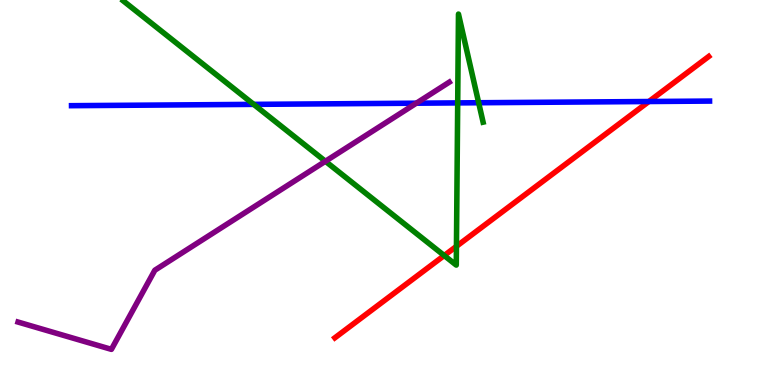[{'lines': ['blue', 'red'], 'intersections': [{'x': 8.37, 'y': 7.36}]}, {'lines': ['green', 'red'], 'intersections': [{'x': 5.73, 'y': 3.36}, {'x': 5.89, 'y': 3.6}]}, {'lines': ['purple', 'red'], 'intersections': []}, {'lines': ['blue', 'green'], 'intersections': [{'x': 3.27, 'y': 7.29}, {'x': 5.91, 'y': 7.33}, {'x': 6.18, 'y': 7.33}]}, {'lines': ['blue', 'purple'], 'intersections': [{'x': 5.37, 'y': 7.32}]}, {'lines': ['green', 'purple'], 'intersections': [{'x': 4.2, 'y': 5.81}]}]